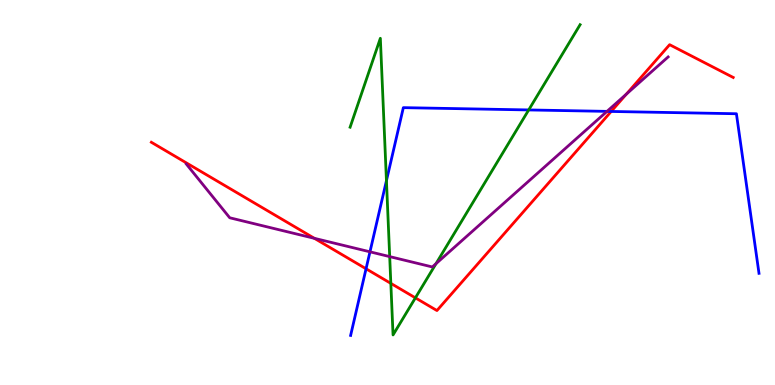[{'lines': ['blue', 'red'], 'intersections': [{'x': 4.72, 'y': 3.02}, {'x': 7.89, 'y': 7.11}]}, {'lines': ['green', 'red'], 'intersections': [{'x': 5.04, 'y': 2.64}, {'x': 5.36, 'y': 2.26}]}, {'lines': ['purple', 'red'], 'intersections': [{'x': 4.06, 'y': 3.81}, {'x': 8.08, 'y': 7.55}]}, {'lines': ['blue', 'green'], 'intersections': [{'x': 4.99, 'y': 5.31}, {'x': 6.82, 'y': 7.14}]}, {'lines': ['blue', 'purple'], 'intersections': [{'x': 4.77, 'y': 3.46}, {'x': 7.83, 'y': 7.11}]}, {'lines': ['green', 'purple'], 'intersections': [{'x': 5.03, 'y': 3.33}, {'x': 5.63, 'y': 3.15}]}]